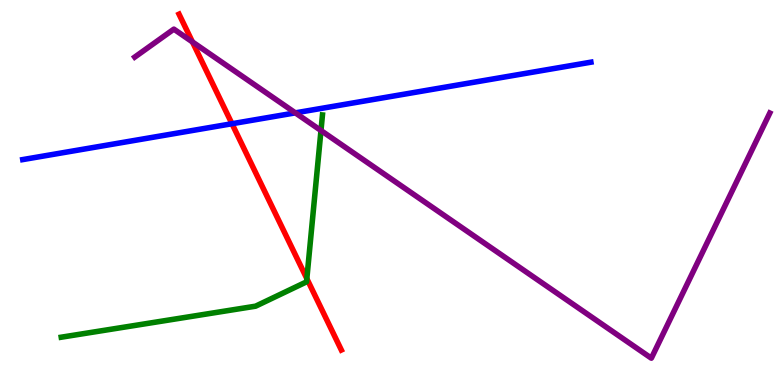[{'lines': ['blue', 'red'], 'intersections': [{'x': 2.99, 'y': 6.79}]}, {'lines': ['green', 'red'], 'intersections': [{'x': 3.96, 'y': 2.76}]}, {'lines': ['purple', 'red'], 'intersections': [{'x': 2.48, 'y': 8.91}]}, {'lines': ['blue', 'green'], 'intersections': []}, {'lines': ['blue', 'purple'], 'intersections': [{'x': 3.81, 'y': 7.07}]}, {'lines': ['green', 'purple'], 'intersections': [{'x': 4.14, 'y': 6.61}]}]